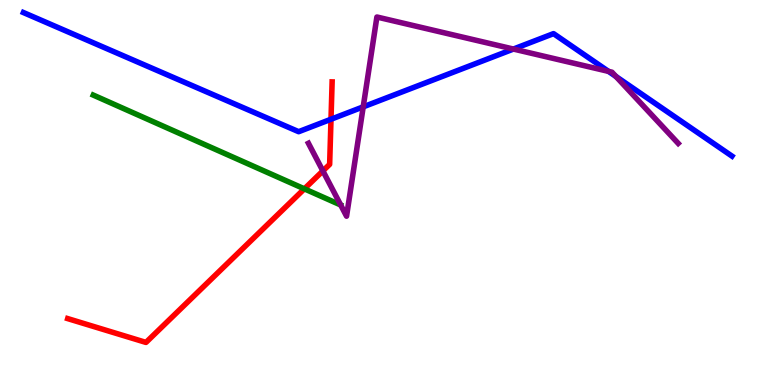[{'lines': ['blue', 'red'], 'intersections': [{'x': 4.27, 'y': 6.9}]}, {'lines': ['green', 'red'], 'intersections': [{'x': 3.93, 'y': 5.09}]}, {'lines': ['purple', 'red'], 'intersections': [{'x': 4.17, 'y': 5.56}]}, {'lines': ['blue', 'green'], 'intersections': []}, {'lines': ['blue', 'purple'], 'intersections': [{'x': 4.69, 'y': 7.22}, {'x': 6.62, 'y': 8.73}, {'x': 7.85, 'y': 8.15}, {'x': 7.95, 'y': 8.01}]}, {'lines': ['green', 'purple'], 'intersections': []}]